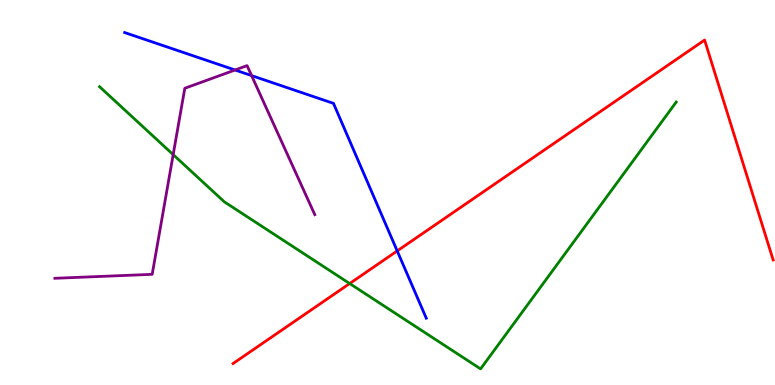[{'lines': ['blue', 'red'], 'intersections': [{'x': 5.13, 'y': 3.48}]}, {'lines': ['green', 'red'], 'intersections': [{'x': 4.51, 'y': 2.64}]}, {'lines': ['purple', 'red'], 'intersections': []}, {'lines': ['blue', 'green'], 'intersections': []}, {'lines': ['blue', 'purple'], 'intersections': [{'x': 3.03, 'y': 8.18}, {'x': 3.25, 'y': 8.04}]}, {'lines': ['green', 'purple'], 'intersections': [{'x': 2.23, 'y': 5.98}]}]